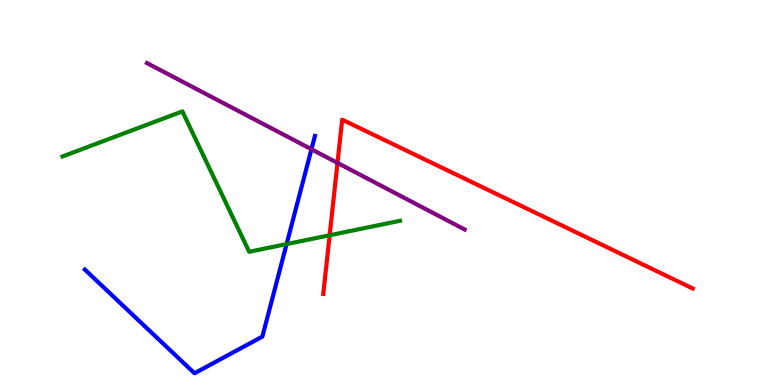[{'lines': ['blue', 'red'], 'intersections': []}, {'lines': ['green', 'red'], 'intersections': [{'x': 4.25, 'y': 3.89}]}, {'lines': ['purple', 'red'], 'intersections': [{'x': 4.35, 'y': 5.77}]}, {'lines': ['blue', 'green'], 'intersections': [{'x': 3.7, 'y': 3.66}]}, {'lines': ['blue', 'purple'], 'intersections': [{'x': 4.02, 'y': 6.12}]}, {'lines': ['green', 'purple'], 'intersections': []}]